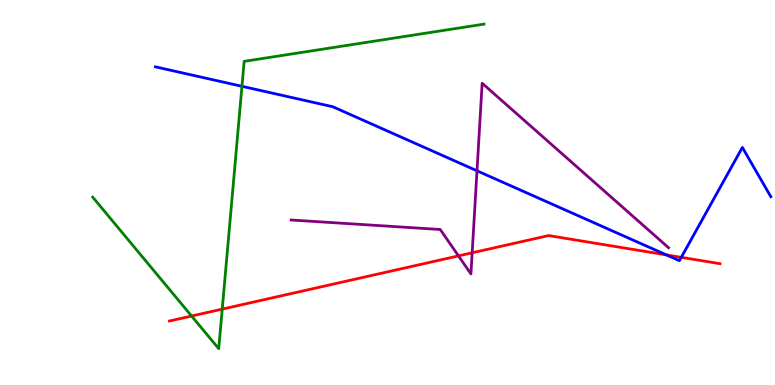[{'lines': ['blue', 'red'], 'intersections': [{'x': 8.6, 'y': 3.38}, {'x': 8.79, 'y': 3.32}]}, {'lines': ['green', 'red'], 'intersections': [{'x': 2.47, 'y': 1.79}, {'x': 2.87, 'y': 1.97}]}, {'lines': ['purple', 'red'], 'intersections': [{'x': 5.92, 'y': 3.35}, {'x': 6.09, 'y': 3.43}]}, {'lines': ['blue', 'green'], 'intersections': [{'x': 3.12, 'y': 7.76}]}, {'lines': ['blue', 'purple'], 'intersections': [{'x': 6.15, 'y': 5.56}]}, {'lines': ['green', 'purple'], 'intersections': []}]